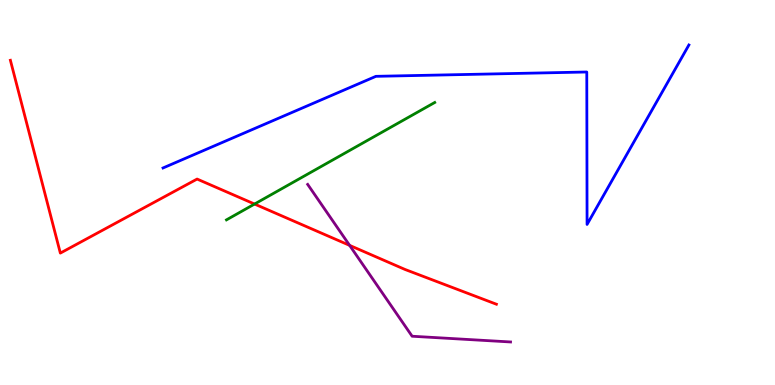[{'lines': ['blue', 'red'], 'intersections': []}, {'lines': ['green', 'red'], 'intersections': [{'x': 3.28, 'y': 4.7}]}, {'lines': ['purple', 'red'], 'intersections': [{'x': 4.51, 'y': 3.63}]}, {'lines': ['blue', 'green'], 'intersections': []}, {'lines': ['blue', 'purple'], 'intersections': []}, {'lines': ['green', 'purple'], 'intersections': []}]